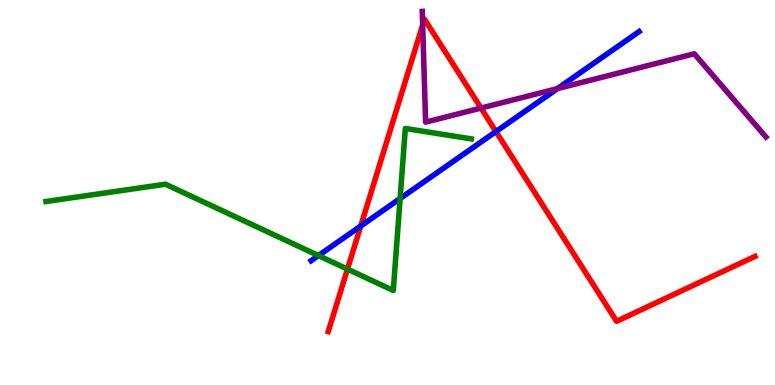[{'lines': ['blue', 'red'], 'intersections': [{'x': 4.65, 'y': 4.13}, {'x': 6.4, 'y': 6.58}]}, {'lines': ['green', 'red'], 'intersections': [{'x': 4.48, 'y': 3.01}]}, {'lines': ['purple', 'red'], 'intersections': [{'x': 5.45, 'y': 9.35}, {'x': 6.21, 'y': 7.19}]}, {'lines': ['blue', 'green'], 'intersections': [{'x': 4.11, 'y': 3.36}, {'x': 5.16, 'y': 4.84}]}, {'lines': ['blue', 'purple'], 'intersections': [{'x': 7.19, 'y': 7.7}]}, {'lines': ['green', 'purple'], 'intersections': []}]